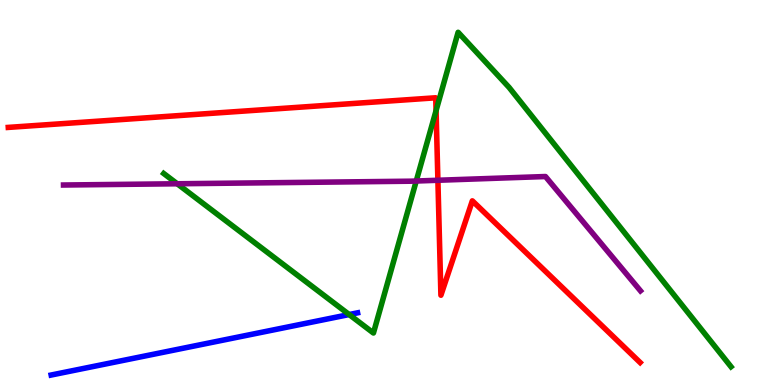[{'lines': ['blue', 'red'], 'intersections': []}, {'lines': ['green', 'red'], 'intersections': [{'x': 5.63, 'y': 7.13}]}, {'lines': ['purple', 'red'], 'intersections': [{'x': 5.65, 'y': 5.32}]}, {'lines': ['blue', 'green'], 'intersections': [{'x': 4.51, 'y': 1.83}]}, {'lines': ['blue', 'purple'], 'intersections': []}, {'lines': ['green', 'purple'], 'intersections': [{'x': 2.29, 'y': 5.23}, {'x': 5.37, 'y': 5.3}]}]